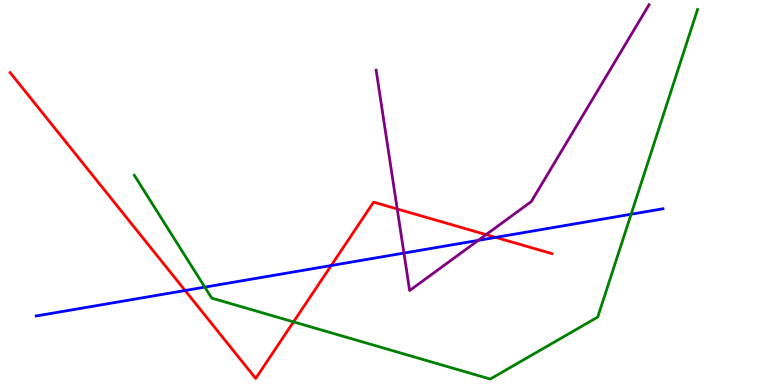[{'lines': ['blue', 'red'], 'intersections': [{'x': 2.39, 'y': 2.45}, {'x': 4.27, 'y': 3.1}, {'x': 6.4, 'y': 3.83}]}, {'lines': ['green', 'red'], 'intersections': [{'x': 3.79, 'y': 1.64}]}, {'lines': ['purple', 'red'], 'intersections': [{'x': 5.13, 'y': 4.57}, {'x': 6.27, 'y': 3.91}]}, {'lines': ['blue', 'green'], 'intersections': [{'x': 2.64, 'y': 2.54}, {'x': 8.14, 'y': 4.44}]}, {'lines': ['blue', 'purple'], 'intersections': [{'x': 5.21, 'y': 3.43}, {'x': 6.17, 'y': 3.76}]}, {'lines': ['green', 'purple'], 'intersections': []}]